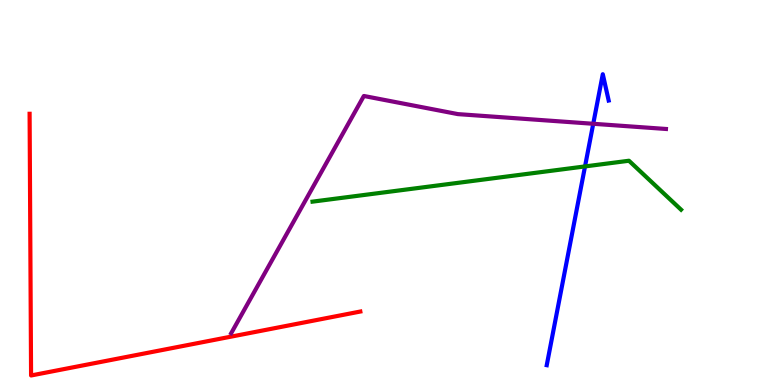[{'lines': ['blue', 'red'], 'intersections': []}, {'lines': ['green', 'red'], 'intersections': []}, {'lines': ['purple', 'red'], 'intersections': []}, {'lines': ['blue', 'green'], 'intersections': [{'x': 7.55, 'y': 5.68}]}, {'lines': ['blue', 'purple'], 'intersections': [{'x': 7.65, 'y': 6.78}]}, {'lines': ['green', 'purple'], 'intersections': []}]